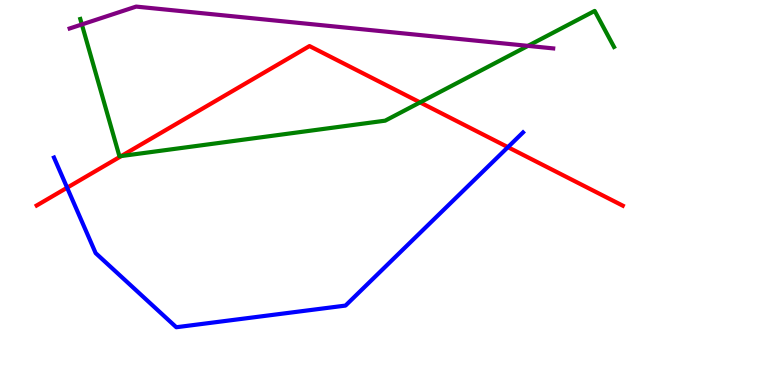[{'lines': ['blue', 'red'], 'intersections': [{'x': 0.866, 'y': 5.12}, {'x': 6.55, 'y': 6.18}]}, {'lines': ['green', 'red'], 'intersections': [{'x': 1.57, 'y': 5.95}, {'x': 5.42, 'y': 7.34}]}, {'lines': ['purple', 'red'], 'intersections': []}, {'lines': ['blue', 'green'], 'intersections': []}, {'lines': ['blue', 'purple'], 'intersections': []}, {'lines': ['green', 'purple'], 'intersections': [{'x': 1.06, 'y': 9.36}, {'x': 6.81, 'y': 8.81}]}]